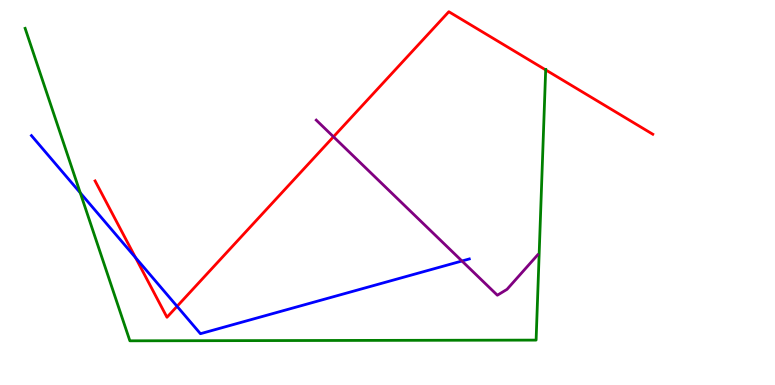[{'lines': ['blue', 'red'], 'intersections': [{'x': 1.75, 'y': 3.31}, {'x': 2.28, 'y': 2.04}]}, {'lines': ['green', 'red'], 'intersections': [{'x': 7.04, 'y': 8.18}]}, {'lines': ['purple', 'red'], 'intersections': [{'x': 4.3, 'y': 6.45}]}, {'lines': ['blue', 'green'], 'intersections': [{'x': 1.04, 'y': 4.99}]}, {'lines': ['blue', 'purple'], 'intersections': [{'x': 5.96, 'y': 3.22}]}, {'lines': ['green', 'purple'], 'intersections': []}]